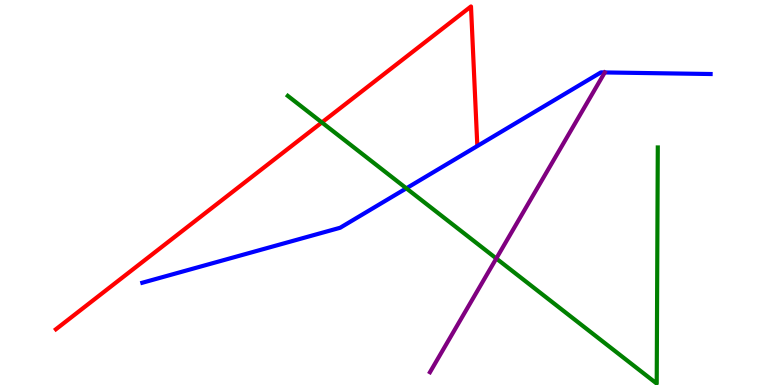[{'lines': ['blue', 'red'], 'intersections': []}, {'lines': ['green', 'red'], 'intersections': [{'x': 4.15, 'y': 6.82}]}, {'lines': ['purple', 'red'], 'intersections': []}, {'lines': ['blue', 'green'], 'intersections': [{'x': 5.24, 'y': 5.11}]}, {'lines': ['blue', 'purple'], 'intersections': [{'x': 7.8, 'y': 8.12}]}, {'lines': ['green', 'purple'], 'intersections': [{'x': 6.4, 'y': 3.29}]}]